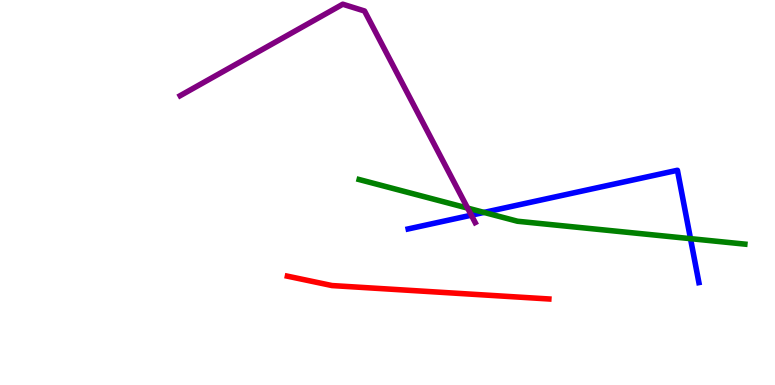[{'lines': ['blue', 'red'], 'intersections': []}, {'lines': ['green', 'red'], 'intersections': []}, {'lines': ['purple', 'red'], 'intersections': []}, {'lines': ['blue', 'green'], 'intersections': [{'x': 6.25, 'y': 4.48}, {'x': 8.91, 'y': 3.8}]}, {'lines': ['blue', 'purple'], 'intersections': [{'x': 6.08, 'y': 4.41}]}, {'lines': ['green', 'purple'], 'intersections': [{'x': 6.03, 'y': 4.59}]}]